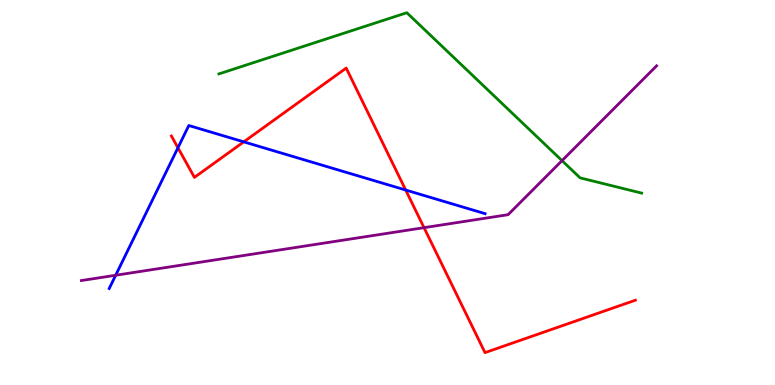[{'lines': ['blue', 'red'], 'intersections': [{'x': 2.3, 'y': 6.16}, {'x': 3.15, 'y': 6.32}, {'x': 5.23, 'y': 5.06}]}, {'lines': ['green', 'red'], 'intersections': []}, {'lines': ['purple', 'red'], 'intersections': [{'x': 5.47, 'y': 4.09}]}, {'lines': ['blue', 'green'], 'intersections': []}, {'lines': ['blue', 'purple'], 'intersections': [{'x': 1.49, 'y': 2.85}]}, {'lines': ['green', 'purple'], 'intersections': [{'x': 7.25, 'y': 5.83}]}]